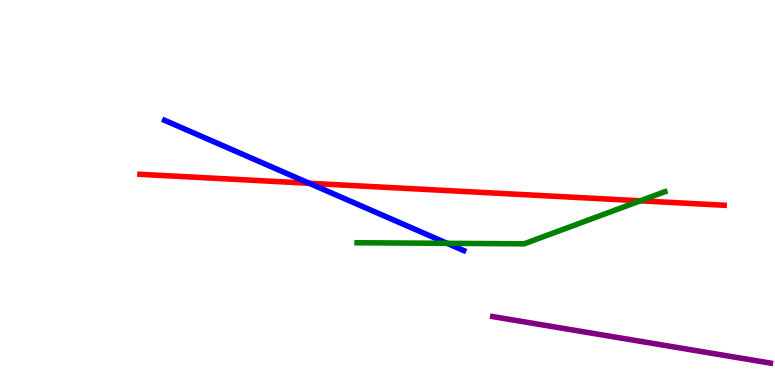[{'lines': ['blue', 'red'], 'intersections': [{'x': 3.99, 'y': 5.24}]}, {'lines': ['green', 'red'], 'intersections': [{'x': 8.26, 'y': 4.78}]}, {'lines': ['purple', 'red'], 'intersections': []}, {'lines': ['blue', 'green'], 'intersections': [{'x': 5.77, 'y': 3.68}]}, {'lines': ['blue', 'purple'], 'intersections': []}, {'lines': ['green', 'purple'], 'intersections': []}]